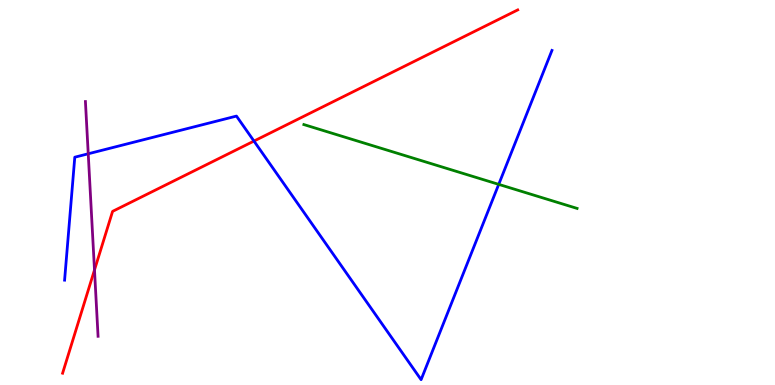[{'lines': ['blue', 'red'], 'intersections': [{'x': 3.28, 'y': 6.34}]}, {'lines': ['green', 'red'], 'intersections': []}, {'lines': ['purple', 'red'], 'intersections': [{'x': 1.22, 'y': 2.99}]}, {'lines': ['blue', 'green'], 'intersections': [{'x': 6.44, 'y': 5.21}]}, {'lines': ['blue', 'purple'], 'intersections': [{'x': 1.14, 'y': 6.01}]}, {'lines': ['green', 'purple'], 'intersections': []}]